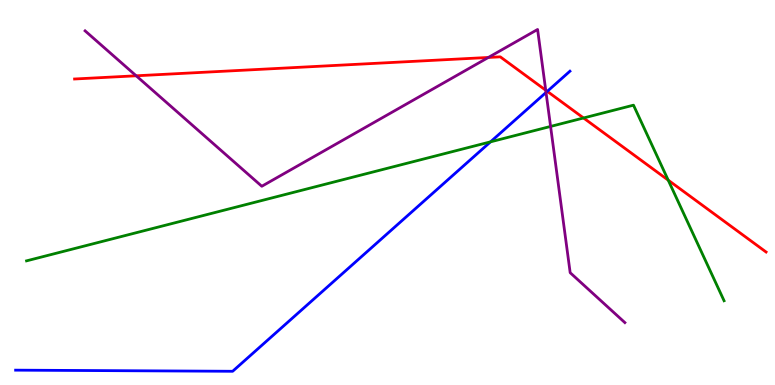[{'lines': ['blue', 'red'], 'intersections': [{'x': 7.06, 'y': 7.63}]}, {'lines': ['green', 'red'], 'intersections': [{'x': 7.53, 'y': 6.94}, {'x': 8.62, 'y': 5.32}]}, {'lines': ['purple', 'red'], 'intersections': [{'x': 1.76, 'y': 8.03}, {'x': 6.3, 'y': 8.51}, {'x': 7.04, 'y': 7.66}]}, {'lines': ['blue', 'green'], 'intersections': [{'x': 6.33, 'y': 6.32}]}, {'lines': ['blue', 'purple'], 'intersections': [{'x': 7.05, 'y': 7.6}]}, {'lines': ['green', 'purple'], 'intersections': [{'x': 7.1, 'y': 6.72}]}]